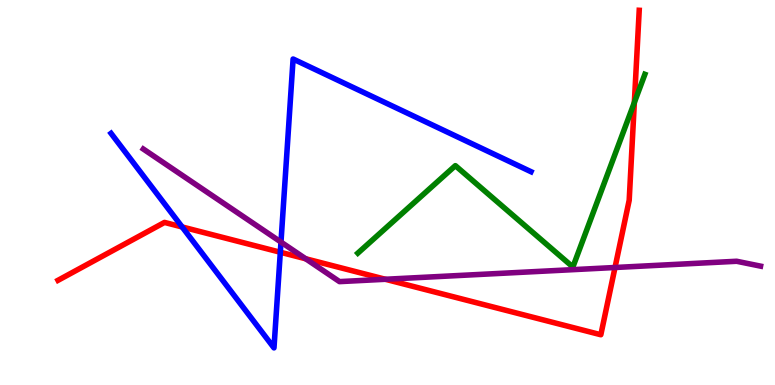[{'lines': ['blue', 'red'], 'intersections': [{'x': 2.35, 'y': 4.1}, {'x': 3.62, 'y': 3.45}]}, {'lines': ['green', 'red'], 'intersections': [{'x': 8.19, 'y': 7.34}]}, {'lines': ['purple', 'red'], 'intersections': [{'x': 3.94, 'y': 3.28}, {'x': 4.97, 'y': 2.75}, {'x': 7.94, 'y': 3.05}]}, {'lines': ['blue', 'green'], 'intersections': []}, {'lines': ['blue', 'purple'], 'intersections': [{'x': 3.63, 'y': 3.71}]}, {'lines': ['green', 'purple'], 'intersections': []}]